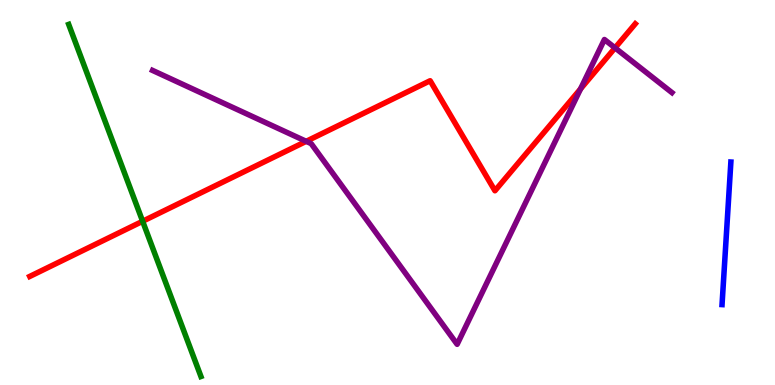[{'lines': ['blue', 'red'], 'intersections': []}, {'lines': ['green', 'red'], 'intersections': [{'x': 1.84, 'y': 4.25}]}, {'lines': ['purple', 'red'], 'intersections': [{'x': 3.95, 'y': 6.33}, {'x': 7.49, 'y': 7.69}, {'x': 7.94, 'y': 8.76}]}, {'lines': ['blue', 'green'], 'intersections': []}, {'lines': ['blue', 'purple'], 'intersections': []}, {'lines': ['green', 'purple'], 'intersections': []}]